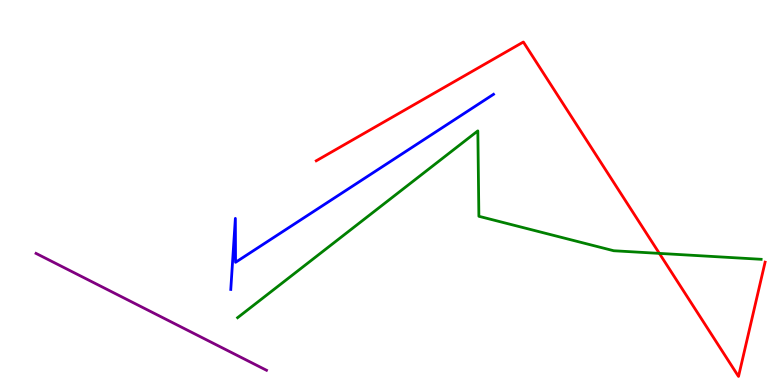[{'lines': ['blue', 'red'], 'intersections': []}, {'lines': ['green', 'red'], 'intersections': [{'x': 8.51, 'y': 3.42}]}, {'lines': ['purple', 'red'], 'intersections': []}, {'lines': ['blue', 'green'], 'intersections': []}, {'lines': ['blue', 'purple'], 'intersections': []}, {'lines': ['green', 'purple'], 'intersections': []}]